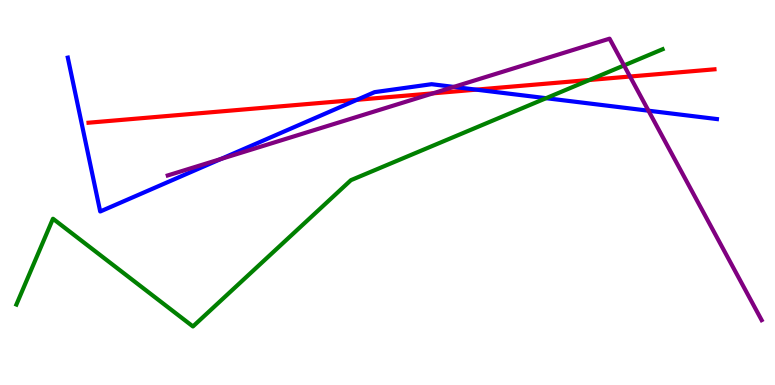[{'lines': ['blue', 'red'], 'intersections': [{'x': 4.61, 'y': 7.41}, {'x': 6.14, 'y': 7.67}]}, {'lines': ['green', 'red'], 'intersections': [{'x': 7.61, 'y': 7.92}]}, {'lines': ['purple', 'red'], 'intersections': [{'x': 5.59, 'y': 7.58}, {'x': 8.13, 'y': 8.01}]}, {'lines': ['blue', 'green'], 'intersections': [{'x': 7.05, 'y': 7.45}]}, {'lines': ['blue', 'purple'], 'intersections': [{'x': 2.85, 'y': 5.87}, {'x': 5.85, 'y': 7.74}, {'x': 8.37, 'y': 7.12}]}, {'lines': ['green', 'purple'], 'intersections': [{'x': 8.05, 'y': 8.3}]}]